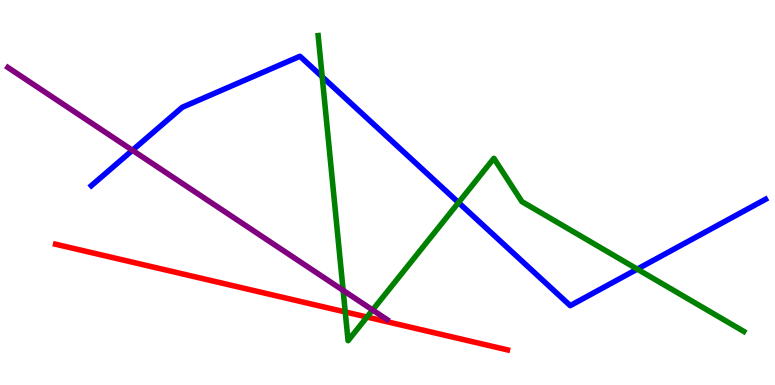[{'lines': ['blue', 'red'], 'intersections': []}, {'lines': ['green', 'red'], 'intersections': [{'x': 4.45, 'y': 1.9}, {'x': 4.74, 'y': 1.77}]}, {'lines': ['purple', 'red'], 'intersections': []}, {'lines': ['blue', 'green'], 'intersections': [{'x': 4.16, 'y': 8.01}, {'x': 5.92, 'y': 4.74}, {'x': 8.22, 'y': 3.01}]}, {'lines': ['blue', 'purple'], 'intersections': [{'x': 1.71, 'y': 6.1}]}, {'lines': ['green', 'purple'], 'intersections': [{'x': 4.43, 'y': 2.46}, {'x': 4.81, 'y': 1.95}]}]